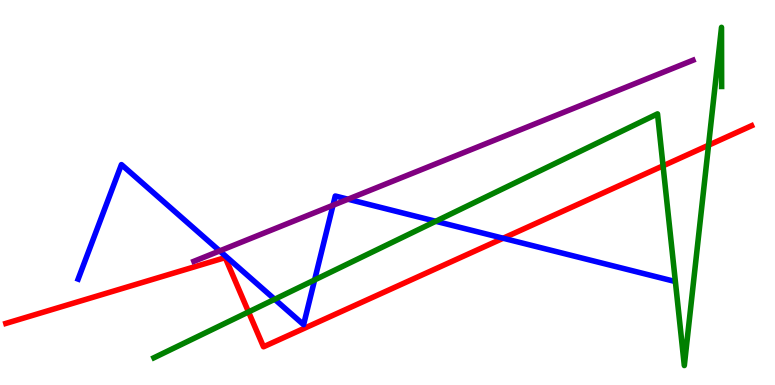[{'lines': ['blue', 'red'], 'intersections': [{'x': 6.49, 'y': 3.81}]}, {'lines': ['green', 'red'], 'intersections': [{'x': 3.21, 'y': 1.9}, {'x': 8.56, 'y': 5.69}, {'x': 9.14, 'y': 6.23}]}, {'lines': ['purple', 'red'], 'intersections': []}, {'lines': ['blue', 'green'], 'intersections': [{'x': 3.54, 'y': 2.23}, {'x': 4.06, 'y': 2.73}, {'x': 5.62, 'y': 4.25}]}, {'lines': ['blue', 'purple'], 'intersections': [{'x': 2.83, 'y': 3.48}, {'x': 4.3, 'y': 4.67}, {'x': 4.49, 'y': 4.83}]}, {'lines': ['green', 'purple'], 'intersections': []}]